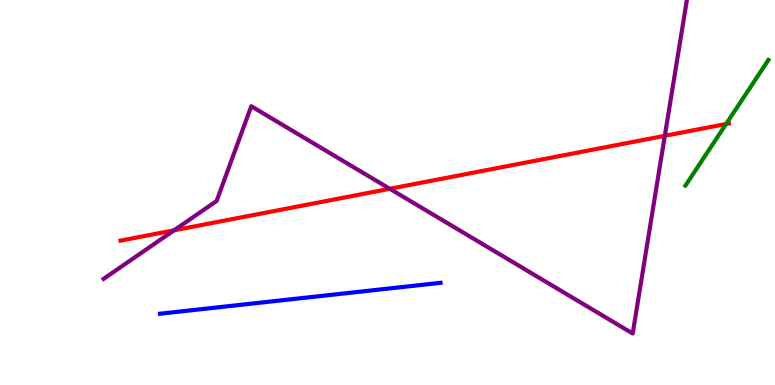[{'lines': ['blue', 'red'], 'intersections': []}, {'lines': ['green', 'red'], 'intersections': [{'x': 9.37, 'y': 6.78}]}, {'lines': ['purple', 'red'], 'intersections': [{'x': 2.25, 'y': 4.02}, {'x': 5.03, 'y': 5.1}, {'x': 8.58, 'y': 6.47}]}, {'lines': ['blue', 'green'], 'intersections': []}, {'lines': ['blue', 'purple'], 'intersections': []}, {'lines': ['green', 'purple'], 'intersections': []}]